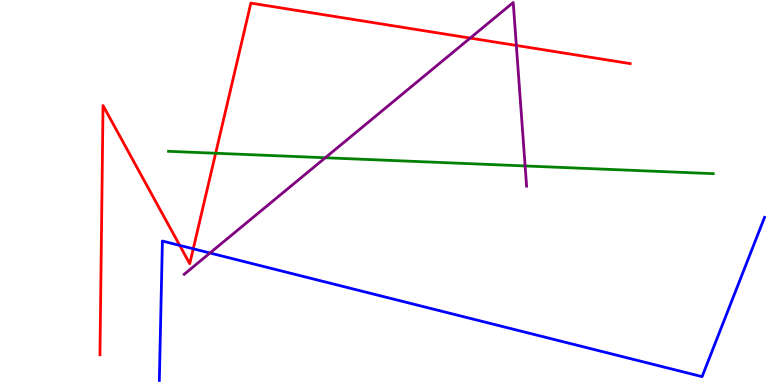[{'lines': ['blue', 'red'], 'intersections': [{'x': 2.32, 'y': 3.63}, {'x': 2.49, 'y': 3.54}]}, {'lines': ['green', 'red'], 'intersections': [{'x': 2.78, 'y': 6.02}]}, {'lines': ['purple', 'red'], 'intersections': [{'x': 6.07, 'y': 9.01}, {'x': 6.66, 'y': 8.82}]}, {'lines': ['blue', 'green'], 'intersections': []}, {'lines': ['blue', 'purple'], 'intersections': [{'x': 2.71, 'y': 3.43}]}, {'lines': ['green', 'purple'], 'intersections': [{'x': 4.2, 'y': 5.9}, {'x': 6.78, 'y': 5.69}]}]